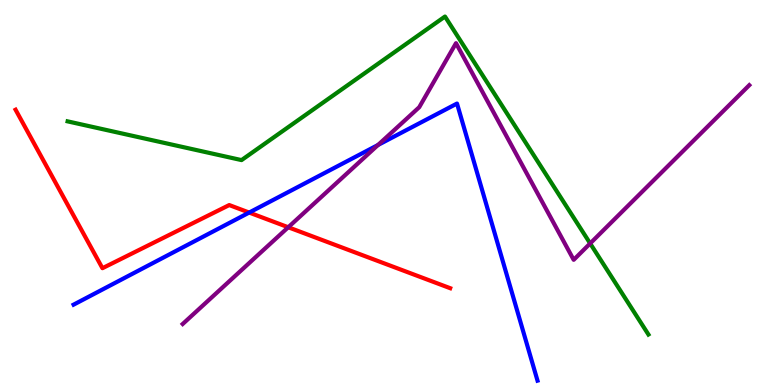[{'lines': ['blue', 'red'], 'intersections': [{'x': 3.22, 'y': 4.48}]}, {'lines': ['green', 'red'], 'intersections': []}, {'lines': ['purple', 'red'], 'intersections': [{'x': 3.72, 'y': 4.1}]}, {'lines': ['blue', 'green'], 'intersections': []}, {'lines': ['blue', 'purple'], 'intersections': [{'x': 4.88, 'y': 6.23}]}, {'lines': ['green', 'purple'], 'intersections': [{'x': 7.62, 'y': 3.68}]}]